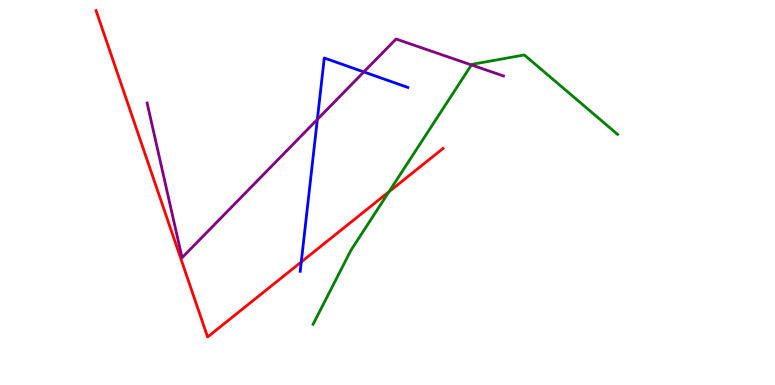[{'lines': ['blue', 'red'], 'intersections': [{'x': 3.89, 'y': 3.2}]}, {'lines': ['green', 'red'], 'intersections': [{'x': 5.02, 'y': 5.02}]}, {'lines': ['purple', 'red'], 'intersections': []}, {'lines': ['blue', 'green'], 'intersections': []}, {'lines': ['blue', 'purple'], 'intersections': [{'x': 4.09, 'y': 6.9}, {'x': 4.69, 'y': 8.13}]}, {'lines': ['green', 'purple'], 'intersections': [{'x': 6.08, 'y': 8.31}]}]